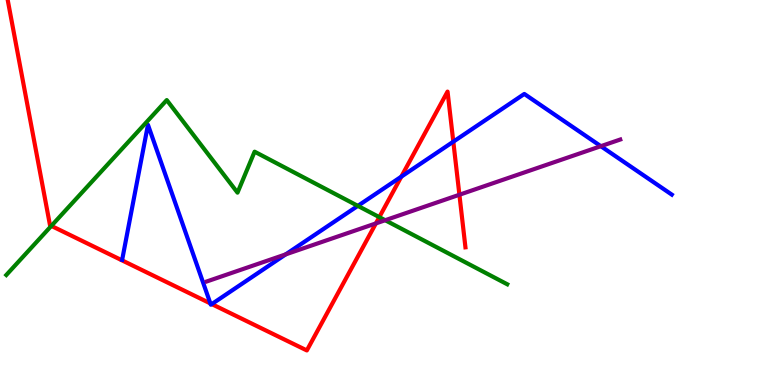[{'lines': ['blue', 'red'], 'intersections': [{'x': 2.71, 'y': 2.12}, {'x': 2.73, 'y': 2.1}, {'x': 5.18, 'y': 5.41}, {'x': 5.85, 'y': 6.32}]}, {'lines': ['green', 'red'], 'intersections': [{'x': 0.662, 'y': 4.13}, {'x': 4.89, 'y': 4.36}]}, {'lines': ['purple', 'red'], 'intersections': [{'x': 4.85, 'y': 4.2}, {'x': 5.93, 'y': 4.94}]}, {'lines': ['blue', 'green'], 'intersections': [{'x': 4.62, 'y': 4.65}]}, {'lines': ['blue', 'purple'], 'intersections': [{'x': 3.69, 'y': 3.39}, {'x': 7.75, 'y': 6.2}]}, {'lines': ['green', 'purple'], 'intersections': [{'x': 4.97, 'y': 4.28}]}]